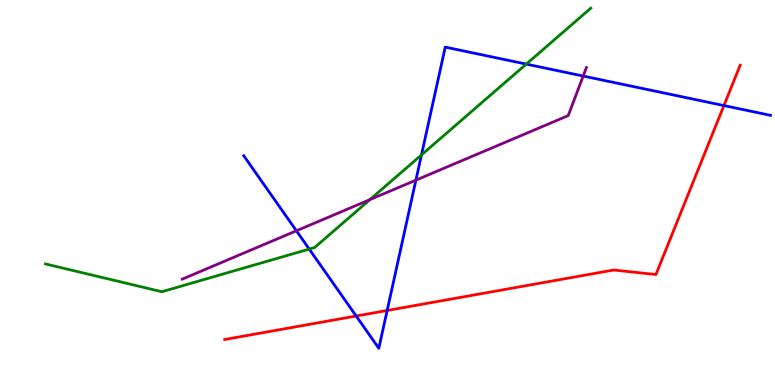[{'lines': ['blue', 'red'], 'intersections': [{'x': 4.6, 'y': 1.79}, {'x': 5.0, 'y': 1.94}, {'x': 9.34, 'y': 7.26}]}, {'lines': ['green', 'red'], 'intersections': []}, {'lines': ['purple', 'red'], 'intersections': []}, {'lines': ['blue', 'green'], 'intersections': [{'x': 3.99, 'y': 3.53}, {'x': 5.44, 'y': 5.98}, {'x': 6.79, 'y': 8.33}]}, {'lines': ['blue', 'purple'], 'intersections': [{'x': 3.82, 'y': 4.01}, {'x': 5.37, 'y': 5.32}, {'x': 7.53, 'y': 8.02}]}, {'lines': ['green', 'purple'], 'intersections': [{'x': 4.77, 'y': 4.81}]}]